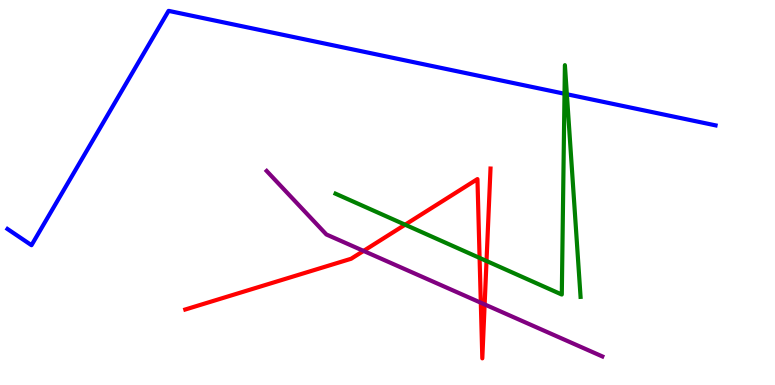[{'lines': ['blue', 'red'], 'intersections': []}, {'lines': ['green', 'red'], 'intersections': [{'x': 5.23, 'y': 4.16}, {'x': 6.19, 'y': 3.3}, {'x': 6.28, 'y': 3.22}]}, {'lines': ['purple', 'red'], 'intersections': [{'x': 4.69, 'y': 3.48}, {'x': 6.2, 'y': 2.14}, {'x': 6.25, 'y': 2.09}]}, {'lines': ['blue', 'green'], 'intersections': [{'x': 7.28, 'y': 7.57}, {'x': 7.31, 'y': 7.55}]}, {'lines': ['blue', 'purple'], 'intersections': []}, {'lines': ['green', 'purple'], 'intersections': []}]